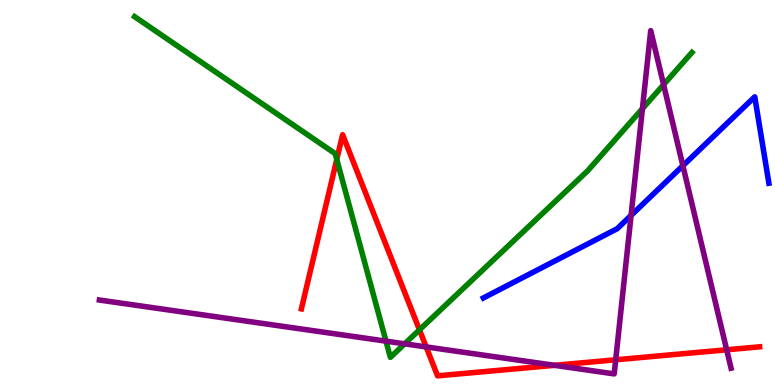[{'lines': ['blue', 'red'], 'intersections': []}, {'lines': ['green', 'red'], 'intersections': [{'x': 4.35, 'y': 5.86}, {'x': 5.41, 'y': 1.43}]}, {'lines': ['purple', 'red'], 'intersections': [{'x': 5.5, 'y': 0.989}, {'x': 7.15, 'y': 0.511}, {'x': 7.94, 'y': 0.655}, {'x': 9.38, 'y': 0.915}]}, {'lines': ['blue', 'green'], 'intersections': []}, {'lines': ['blue', 'purple'], 'intersections': [{'x': 8.14, 'y': 4.41}, {'x': 8.81, 'y': 5.7}]}, {'lines': ['green', 'purple'], 'intersections': [{'x': 4.98, 'y': 1.14}, {'x': 5.22, 'y': 1.07}, {'x': 8.29, 'y': 7.18}, {'x': 8.56, 'y': 7.8}]}]